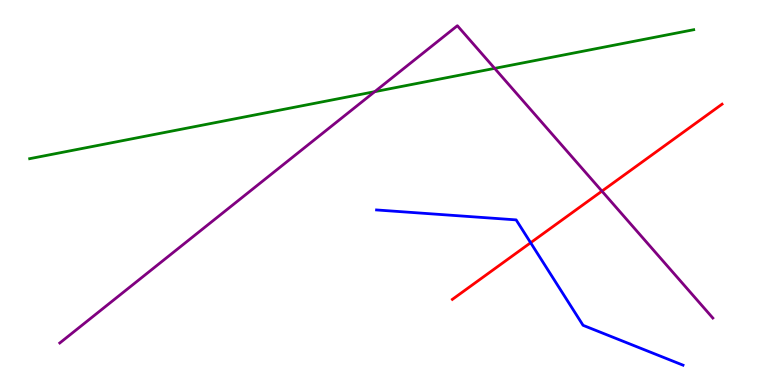[{'lines': ['blue', 'red'], 'intersections': [{'x': 6.85, 'y': 3.7}]}, {'lines': ['green', 'red'], 'intersections': []}, {'lines': ['purple', 'red'], 'intersections': [{'x': 7.77, 'y': 5.04}]}, {'lines': ['blue', 'green'], 'intersections': []}, {'lines': ['blue', 'purple'], 'intersections': []}, {'lines': ['green', 'purple'], 'intersections': [{'x': 4.84, 'y': 7.62}, {'x': 6.38, 'y': 8.22}]}]